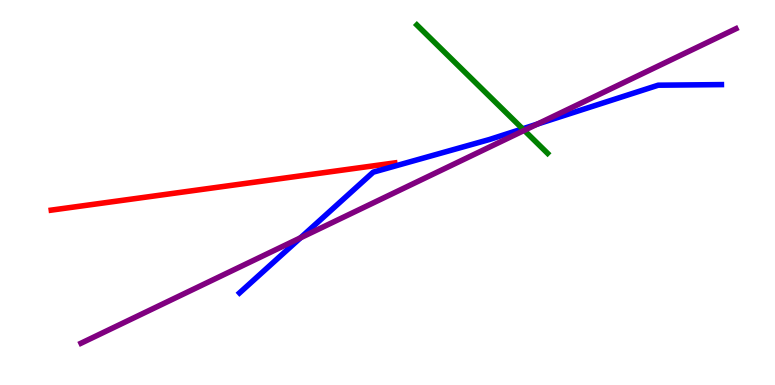[{'lines': ['blue', 'red'], 'intersections': []}, {'lines': ['green', 'red'], 'intersections': []}, {'lines': ['purple', 'red'], 'intersections': []}, {'lines': ['blue', 'green'], 'intersections': [{'x': 6.74, 'y': 6.65}]}, {'lines': ['blue', 'purple'], 'intersections': [{'x': 3.88, 'y': 3.82}, {'x': 6.93, 'y': 6.78}]}, {'lines': ['green', 'purple'], 'intersections': [{'x': 6.76, 'y': 6.61}]}]